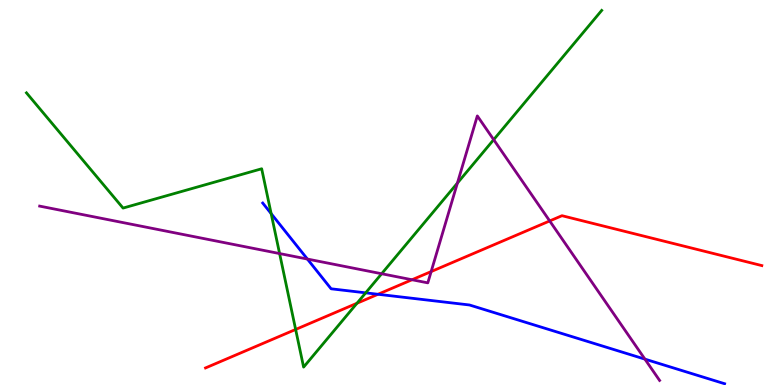[{'lines': ['blue', 'red'], 'intersections': [{'x': 4.88, 'y': 2.36}]}, {'lines': ['green', 'red'], 'intersections': [{'x': 3.81, 'y': 1.44}, {'x': 4.61, 'y': 2.12}]}, {'lines': ['purple', 'red'], 'intersections': [{'x': 5.32, 'y': 2.73}, {'x': 5.56, 'y': 2.95}, {'x': 7.09, 'y': 4.26}]}, {'lines': ['blue', 'green'], 'intersections': [{'x': 3.5, 'y': 4.45}, {'x': 4.72, 'y': 2.39}]}, {'lines': ['blue', 'purple'], 'intersections': [{'x': 3.97, 'y': 3.27}, {'x': 8.32, 'y': 0.672}]}, {'lines': ['green', 'purple'], 'intersections': [{'x': 3.61, 'y': 3.41}, {'x': 4.92, 'y': 2.89}, {'x': 5.9, 'y': 5.24}, {'x': 6.37, 'y': 6.37}]}]